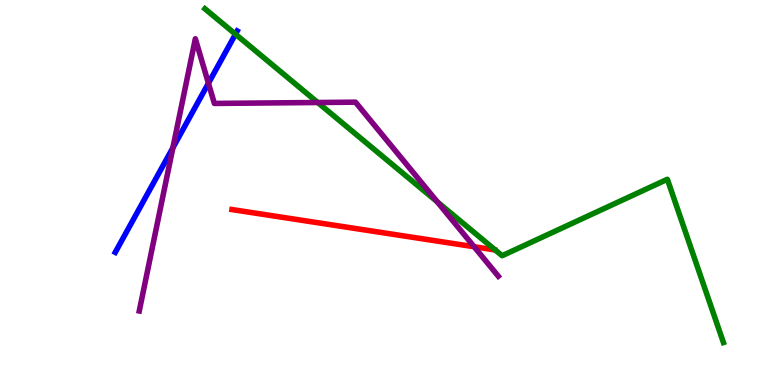[{'lines': ['blue', 'red'], 'intersections': []}, {'lines': ['green', 'red'], 'intersections': []}, {'lines': ['purple', 'red'], 'intersections': [{'x': 6.12, 'y': 3.59}]}, {'lines': ['blue', 'green'], 'intersections': [{'x': 3.04, 'y': 9.11}]}, {'lines': ['blue', 'purple'], 'intersections': [{'x': 2.23, 'y': 6.16}, {'x': 2.69, 'y': 7.84}]}, {'lines': ['green', 'purple'], 'intersections': [{'x': 4.1, 'y': 7.34}, {'x': 5.64, 'y': 4.76}]}]